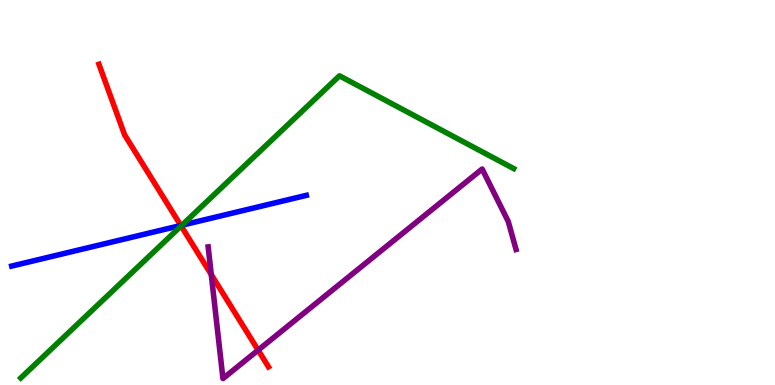[{'lines': ['blue', 'red'], 'intersections': [{'x': 2.33, 'y': 4.14}]}, {'lines': ['green', 'red'], 'intersections': [{'x': 2.34, 'y': 4.13}]}, {'lines': ['purple', 'red'], 'intersections': [{'x': 2.73, 'y': 2.87}, {'x': 3.33, 'y': 0.906}]}, {'lines': ['blue', 'green'], 'intersections': [{'x': 2.35, 'y': 4.15}]}, {'lines': ['blue', 'purple'], 'intersections': []}, {'lines': ['green', 'purple'], 'intersections': []}]